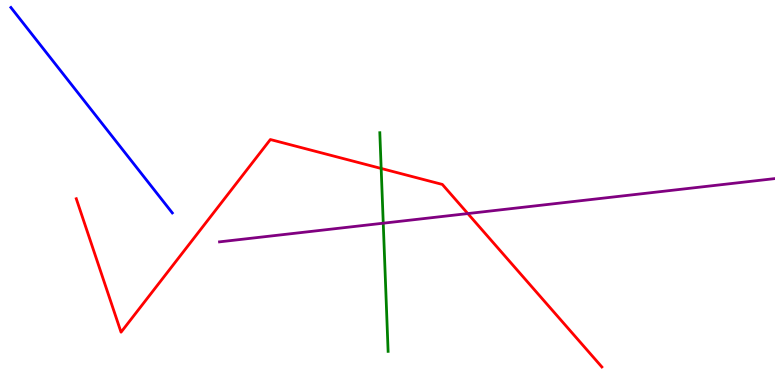[{'lines': ['blue', 'red'], 'intersections': []}, {'lines': ['green', 'red'], 'intersections': [{'x': 4.92, 'y': 5.62}]}, {'lines': ['purple', 'red'], 'intersections': [{'x': 6.04, 'y': 4.45}]}, {'lines': ['blue', 'green'], 'intersections': []}, {'lines': ['blue', 'purple'], 'intersections': []}, {'lines': ['green', 'purple'], 'intersections': [{'x': 4.95, 'y': 4.2}]}]